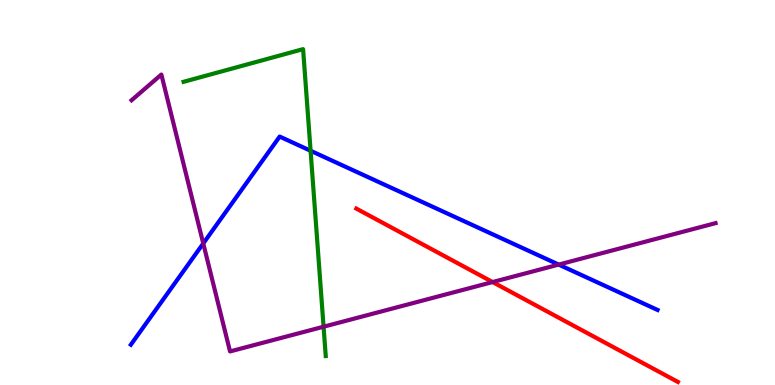[{'lines': ['blue', 'red'], 'intersections': []}, {'lines': ['green', 'red'], 'intersections': []}, {'lines': ['purple', 'red'], 'intersections': [{'x': 6.36, 'y': 2.67}]}, {'lines': ['blue', 'green'], 'intersections': [{'x': 4.01, 'y': 6.08}]}, {'lines': ['blue', 'purple'], 'intersections': [{'x': 2.62, 'y': 3.68}, {'x': 7.21, 'y': 3.13}]}, {'lines': ['green', 'purple'], 'intersections': [{'x': 4.18, 'y': 1.51}]}]